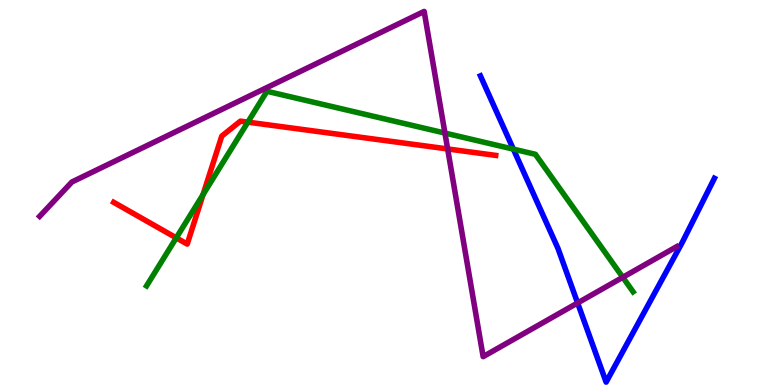[{'lines': ['blue', 'red'], 'intersections': []}, {'lines': ['green', 'red'], 'intersections': [{'x': 2.27, 'y': 3.82}, {'x': 2.62, 'y': 4.95}, {'x': 3.2, 'y': 6.83}]}, {'lines': ['purple', 'red'], 'intersections': [{'x': 5.78, 'y': 6.13}]}, {'lines': ['blue', 'green'], 'intersections': [{'x': 6.62, 'y': 6.13}]}, {'lines': ['blue', 'purple'], 'intersections': [{'x': 7.45, 'y': 2.13}]}, {'lines': ['green', 'purple'], 'intersections': [{'x': 5.74, 'y': 6.54}, {'x': 8.04, 'y': 2.8}]}]